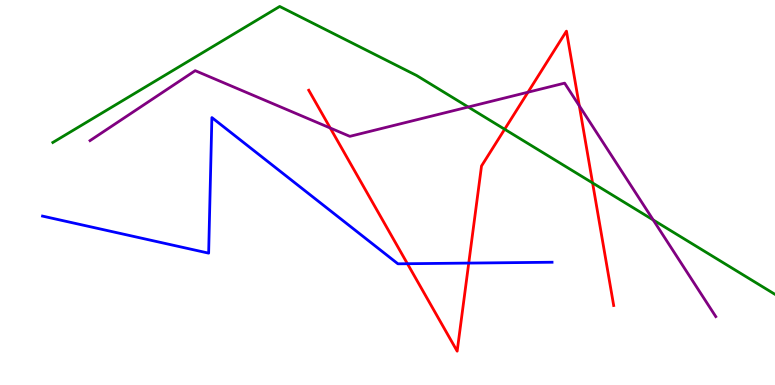[{'lines': ['blue', 'red'], 'intersections': [{'x': 5.26, 'y': 3.15}, {'x': 6.05, 'y': 3.17}]}, {'lines': ['green', 'red'], 'intersections': [{'x': 6.51, 'y': 6.64}, {'x': 7.65, 'y': 5.25}]}, {'lines': ['purple', 'red'], 'intersections': [{'x': 4.26, 'y': 6.67}, {'x': 6.81, 'y': 7.6}, {'x': 7.48, 'y': 7.25}]}, {'lines': ['blue', 'green'], 'intersections': []}, {'lines': ['blue', 'purple'], 'intersections': []}, {'lines': ['green', 'purple'], 'intersections': [{'x': 6.04, 'y': 7.22}, {'x': 8.43, 'y': 4.29}]}]